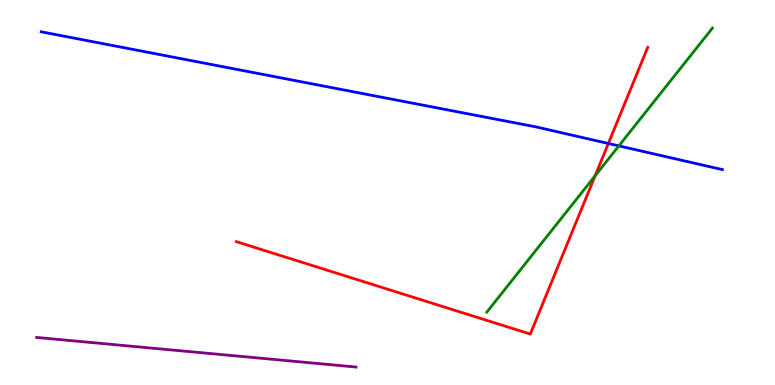[{'lines': ['blue', 'red'], 'intersections': [{'x': 7.85, 'y': 6.27}]}, {'lines': ['green', 'red'], 'intersections': [{'x': 7.68, 'y': 5.43}]}, {'lines': ['purple', 'red'], 'intersections': []}, {'lines': ['blue', 'green'], 'intersections': [{'x': 7.99, 'y': 6.21}]}, {'lines': ['blue', 'purple'], 'intersections': []}, {'lines': ['green', 'purple'], 'intersections': []}]